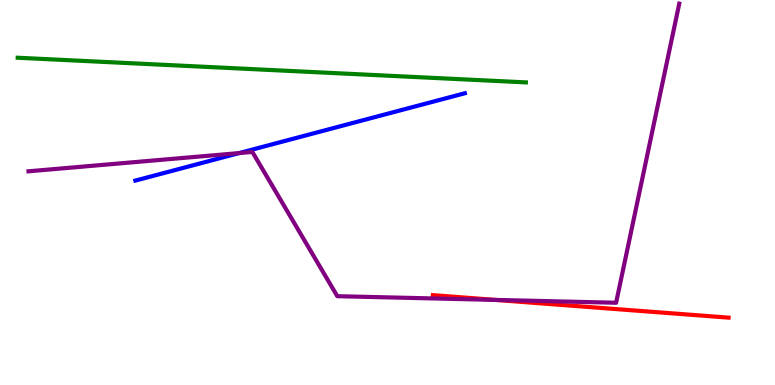[{'lines': ['blue', 'red'], 'intersections': []}, {'lines': ['green', 'red'], 'intersections': []}, {'lines': ['purple', 'red'], 'intersections': [{'x': 6.39, 'y': 2.21}]}, {'lines': ['blue', 'green'], 'intersections': []}, {'lines': ['blue', 'purple'], 'intersections': [{'x': 3.09, 'y': 6.02}]}, {'lines': ['green', 'purple'], 'intersections': []}]